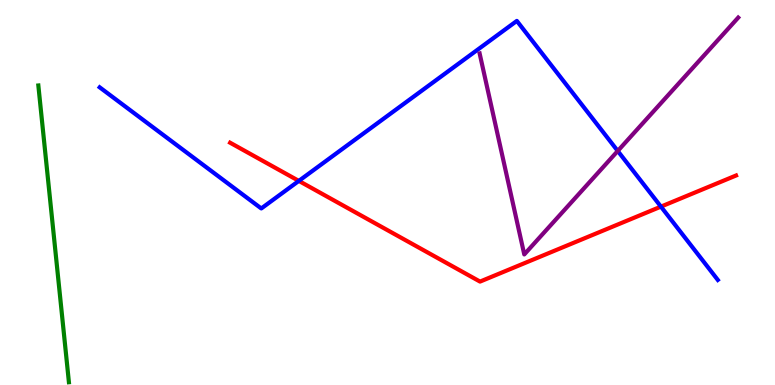[{'lines': ['blue', 'red'], 'intersections': [{'x': 3.86, 'y': 5.3}, {'x': 8.53, 'y': 4.63}]}, {'lines': ['green', 'red'], 'intersections': []}, {'lines': ['purple', 'red'], 'intersections': []}, {'lines': ['blue', 'green'], 'intersections': []}, {'lines': ['blue', 'purple'], 'intersections': [{'x': 7.97, 'y': 6.08}]}, {'lines': ['green', 'purple'], 'intersections': []}]